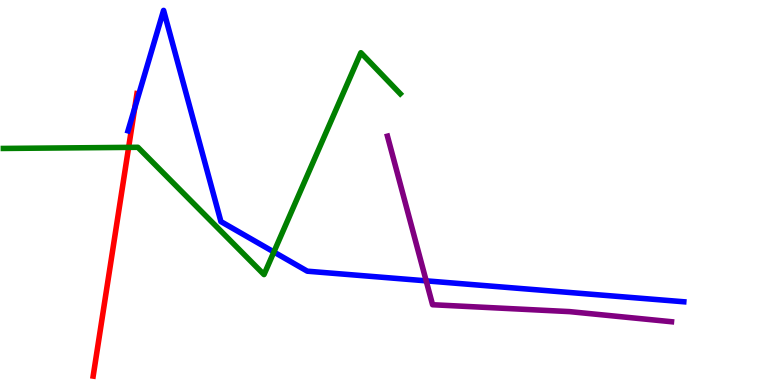[{'lines': ['blue', 'red'], 'intersections': [{'x': 1.74, 'y': 7.19}]}, {'lines': ['green', 'red'], 'intersections': [{'x': 1.66, 'y': 6.17}]}, {'lines': ['purple', 'red'], 'intersections': []}, {'lines': ['blue', 'green'], 'intersections': [{'x': 3.53, 'y': 3.45}]}, {'lines': ['blue', 'purple'], 'intersections': [{'x': 5.5, 'y': 2.71}]}, {'lines': ['green', 'purple'], 'intersections': []}]